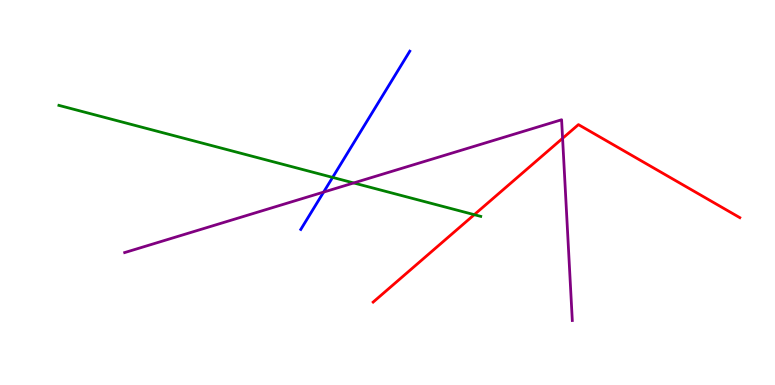[{'lines': ['blue', 'red'], 'intersections': []}, {'lines': ['green', 'red'], 'intersections': [{'x': 6.12, 'y': 4.42}]}, {'lines': ['purple', 'red'], 'intersections': [{'x': 7.26, 'y': 6.41}]}, {'lines': ['blue', 'green'], 'intersections': [{'x': 4.29, 'y': 5.39}]}, {'lines': ['blue', 'purple'], 'intersections': [{'x': 4.18, 'y': 5.01}]}, {'lines': ['green', 'purple'], 'intersections': [{'x': 4.56, 'y': 5.25}]}]